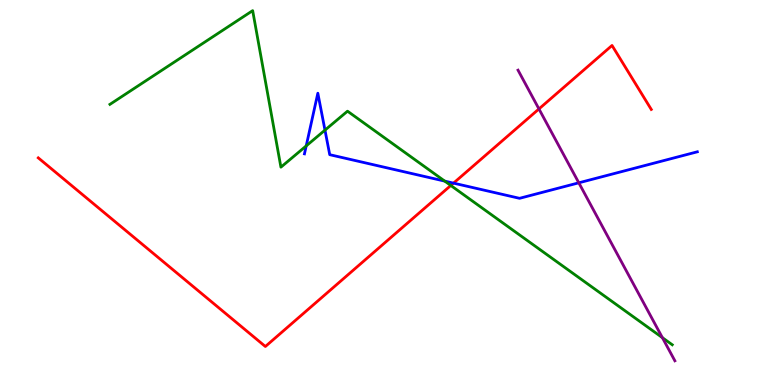[{'lines': ['blue', 'red'], 'intersections': [{'x': 5.85, 'y': 5.24}]}, {'lines': ['green', 'red'], 'intersections': [{'x': 5.82, 'y': 5.18}]}, {'lines': ['purple', 'red'], 'intersections': [{'x': 6.95, 'y': 7.17}]}, {'lines': ['blue', 'green'], 'intersections': [{'x': 3.95, 'y': 6.21}, {'x': 4.19, 'y': 6.62}, {'x': 5.74, 'y': 5.3}]}, {'lines': ['blue', 'purple'], 'intersections': [{'x': 7.47, 'y': 5.25}]}, {'lines': ['green', 'purple'], 'intersections': [{'x': 8.55, 'y': 1.23}]}]